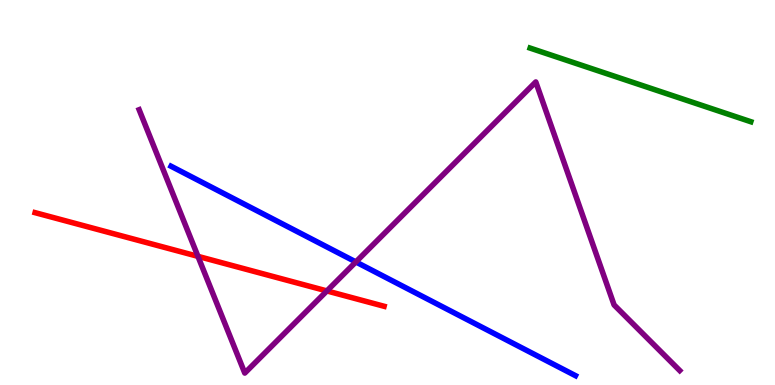[{'lines': ['blue', 'red'], 'intersections': []}, {'lines': ['green', 'red'], 'intersections': []}, {'lines': ['purple', 'red'], 'intersections': [{'x': 2.55, 'y': 3.34}, {'x': 4.22, 'y': 2.44}]}, {'lines': ['blue', 'green'], 'intersections': []}, {'lines': ['blue', 'purple'], 'intersections': [{'x': 4.59, 'y': 3.2}]}, {'lines': ['green', 'purple'], 'intersections': []}]